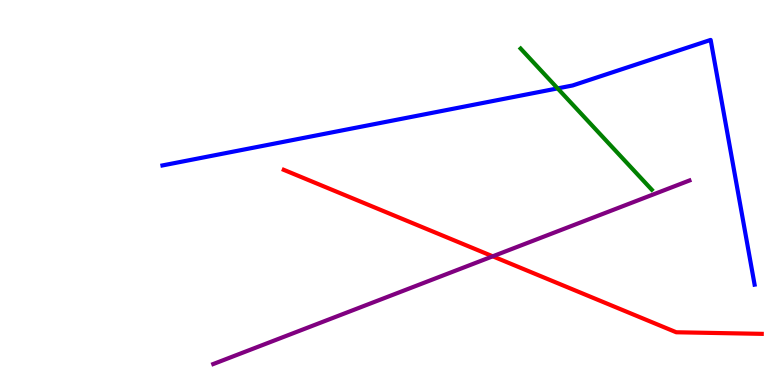[{'lines': ['blue', 'red'], 'intersections': []}, {'lines': ['green', 'red'], 'intersections': []}, {'lines': ['purple', 'red'], 'intersections': [{'x': 6.36, 'y': 3.34}]}, {'lines': ['blue', 'green'], 'intersections': [{'x': 7.2, 'y': 7.7}]}, {'lines': ['blue', 'purple'], 'intersections': []}, {'lines': ['green', 'purple'], 'intersections': []}]